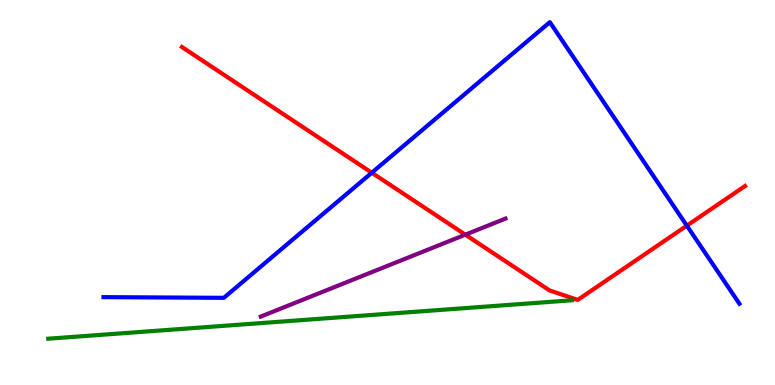[{'lines': ['blue', 'red'], 'intersections': [{'x': 4.8, 'y': 5.51}, {'x': 8.86, 'y': 4.14}]}, {'lines': ['green', 'red'], 'intersections': []}, {'lines': ['purple', 'red'], 'intersections': [{'x': 6.0, 'y': 3.9}]}, {'lines': ['blue', 'green'], 'intersections': []}, {'lines': ['blue', 'purple'], 'intersections': []}, {'lines': ['green', 'purple'], 'intersections': []}]